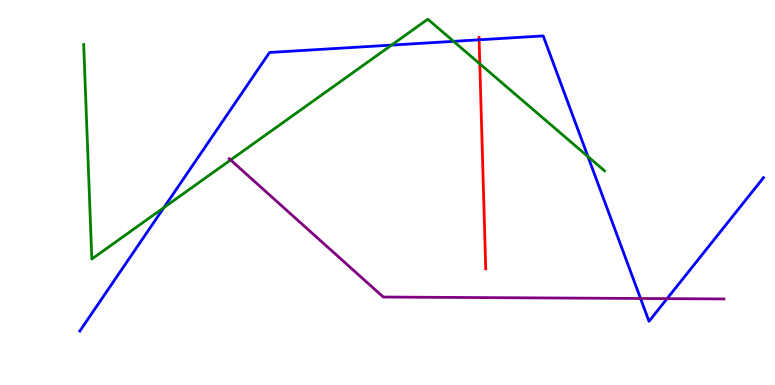[{'lines': ['blue', 'red'], 'intersections': [{'x': 6.18, 'y': 8.97}]}, {'lines': ['green', 'red'], 'intersections': [{'x': 6.19, 'y': 8.34}]}, {'lines': ['purple', 'red'], 'intersections': []}, {'lines': ['blue', 'green'], 'intersections': [{'x': 2.11, 'y': 4.61}, {'x': 5.05, 'y': 8.83}, {'x': 5.85, 'y': 8.93}, {'x': 7.59, 'y': 5.93}]}, {'lines': ['blue', 'purple'], 'intersections': [{'x': 8.27, 'y': 2.25}, {'x': 8.61, 'y': 2.24}]}, {'lines': ['green', 'purple'], 'intersections': [{'x': 2.98, 'y': 5.84}]}]